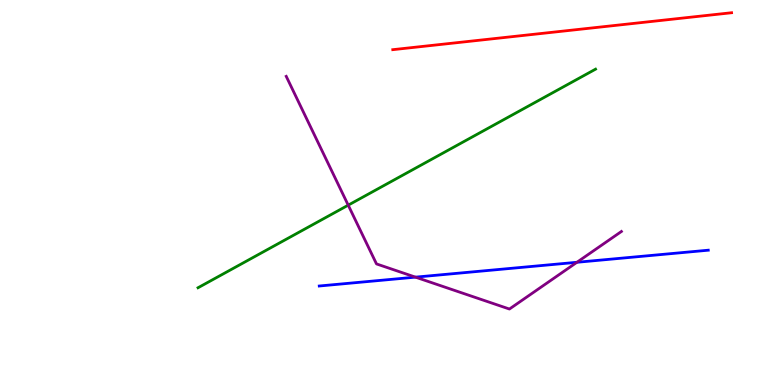[{'lines': ['blue', 'red'], 'intersections': []}, {'lines': ['green', 'red'], 'intersections': []}, {'lines': ['purple', 'red'], 'intersections': []}, {'lines': ['blue', 'green'], 'intersections': []}, {'lines': ['blue', 'purple'], 'intersections': [{'x': 5.36, 'y': 2.8}, {'x': 7.44, 'y': 3.19}]}, {'lines': ['green', 'purple'], 'intersections': [{'x': 4.49, 'y': 4.67}]}]